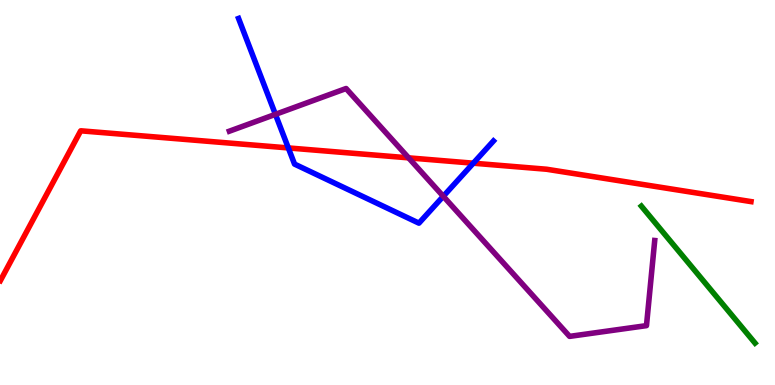[{'lines': ['blue', 'red'], 'intersections': [{'x': 3.72, 'y': 6.16}, {'x': 6.11, 'y': 5.76}]}, {'lines': ['green', 'red'], 'intersections': []}, {'lines': ['purple', 'red'], 'intersections': [{'x': 5.27, 'y': 5.9}]}, {'lines': ['blue', 'green'], 'intersections': []}, {'lines': ['blue', 'purple'], 'intersections': [{'x': 3.55, 'y': 7.03}, {'x': 5.72, 'y': 4.9}]}, {'lines': ['green', 'purple'], 'intersections': []}]